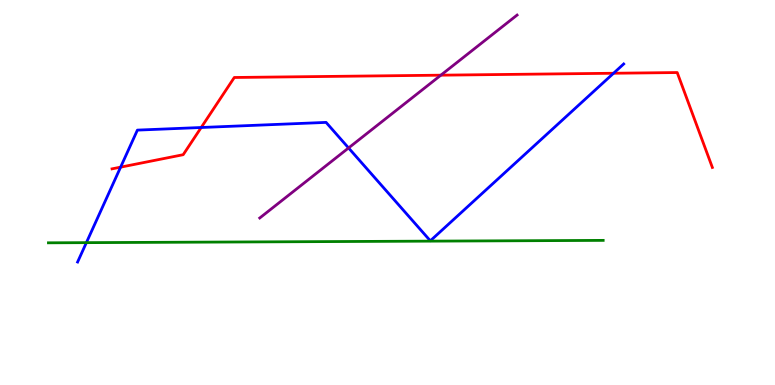[{'lines': ['blue', 'red'], 'intersections': [{'x': 1.56, 'y': 5.66}, {'x': 2.6, 'y': 6.69}, {'x': 7.92, 'y': 8.1}]}, {'lines': ['green', 'red'], 'intersections': []}, {'lines': ['purple', 'red'], 'intersections': [{'x': 5.69, 'y': 8.05}]}, {'lines': ['blue', 'green'], 'intersections': [{'x': 1.11, 'y': 3.7}]}, {'lines': ['blue', 'purple'], 'intersections': [{'x': 4.5, 'y': 6.16}]}, {'lines': ['green', 'purple'], 'intersections': []}]